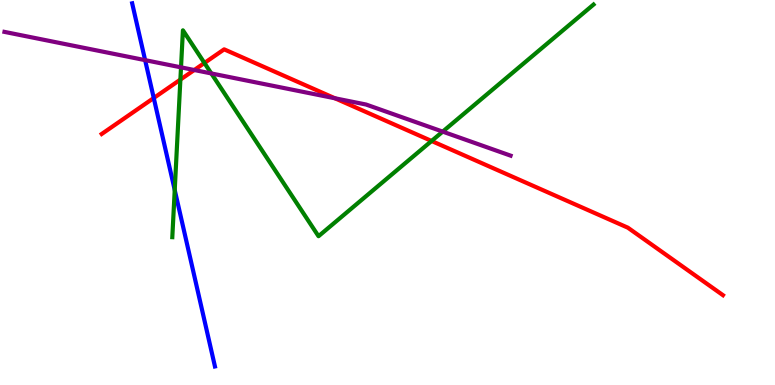[{'lines': ['blue', 'red'], 'intersections': [{'x': 1.98, 'y': 7.45}]}, {'lines': ['green', 'red'], 'intersections': [{'x': 2.33, 'y': 7.93}, {'x': 2.64, 'y': 8.36}, {'x': 5.57, 'y': 6.34}]}, {'lines': ['purple', 'red'], 'intersections': [{'x': 2.51, 'y': 8.18}, {'x': 4.32, 'y': 7.45}]}, {'lines': ['blue', 'green'], 'intersections': [{'x': 2.25, 'y': 5.06}]}, {'lines': ['blue', 'purple'], 'intersections': [{'x': 1.87, 'y': 8.44}]}, {'lines': ['green', 'purple'], 'intersections': [{'x': 2.34, 'y': 8.25}, {'x': 2.73, 'y': 8.09}, {'x': 5.71, 'y': 6.58}]}]